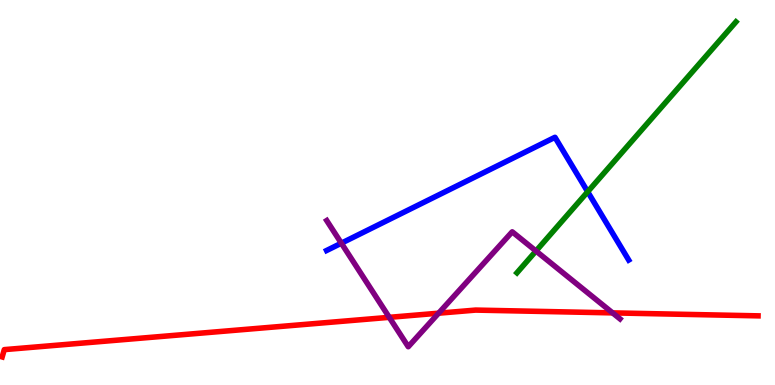[{'lines': ['blue', 'red'], 'intersections': []}, {'lines': ['green', 'red'], 'intersections': []}, {'lines': ['purple', 'red'], 'intersections': [{'x': 5.02, 'y': 1.76}, {'x': 5.66, 'y': 1.87}, {'x': 7.9, 'y': 1.87}]}, {'lines': ['blue', 'green'], 'intersections': [{'x': 7.58, 'y': 5.02}]}, {'lines': ['blue', 'purple'], 'intersections': [{'x': 4.4, 'y': 3.68}]}, {'lines': ['green', 'purple'], 'intersections': [{'x': 6.92, 'y': 3.48}]}]